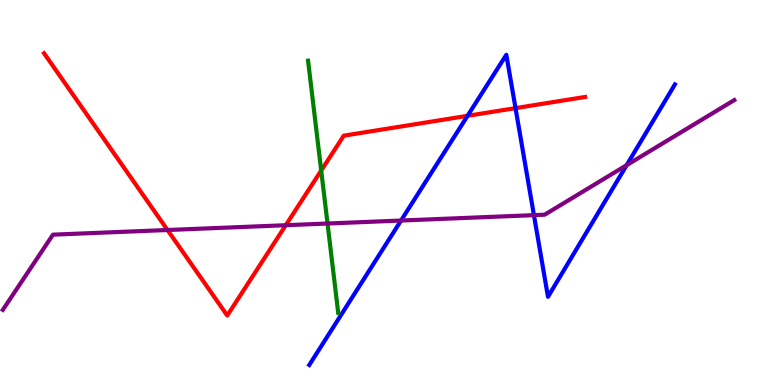[{'lines': ['blue', 'red'], 'intersections': [{'x': 6.03, 'y': 6.99}, {'x': 6.65, 'y': 7.19}]}, {'lines': ['green', 'red'], 'intersections': [{'x': 4.14, 'y': 5.57}]}, {'lines': ['purple', 'red'], 'intersections': [{'x': 2.16, 'y': 4.03}, {'x': 3.69, 'y': 4.15}]}, {'lines': ['blue', 'green'], 'intersections': []}, {'lines': ['blue', 'purple'], 'intersections': [{'x': 5.17, 'y': 4.27}, {'x': 6.89, 'y': 4.41}, {'x': 8.09, 'y': 5.71}]}, {'lines': ['green', 'purple'], 'intersections': [{'x': 4.23, 'y': 4.19}]}]